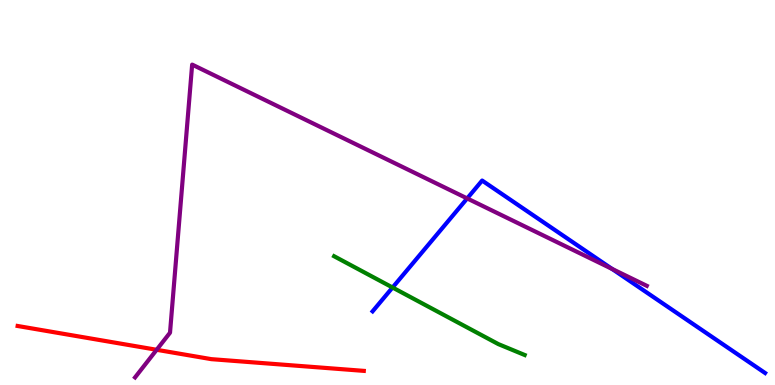[{'lines': ['blue', 'red'], 'intersections': []}, {'lines': ['green', 'red'], 'intersections': []}, {'lines': ['purple', 'red'], 'intersections': [{'x': 2.02, 'y': 0.915}]}, {'lines': ['blue', 'green'], 'intersections': [{'x': 5.07, 'y': 2.53}]}, {'lines': ['blue', 'purple'], 'intersections': [{'x': 6.03, 'y': 4.85}, {'x': 7.9, 'y': 3.01}]}, {'lines': ['green', 'purple'], 'intersections': []}]